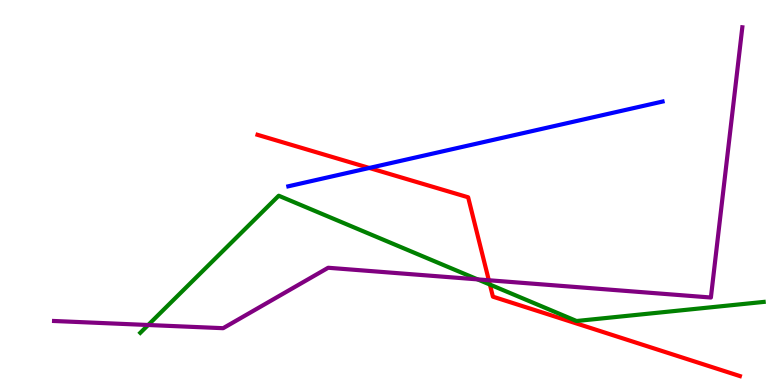[{'lines': ['blue', 'red'], 'intersections': [{'x': 4.77, 'y': 5.64}]}, {'lines': ['green', 'red'], 'intersections': [{'x': 6.32, 'y': 2.61}]}, {'lines': ['purple', 'red'], 'intersections': [{'x': 6.31, 'y': 2.72}]}, {'lines': ['blue', 'green'], 'intersections': []}, {'lines': ['blue', 'purple'], 'intersections': []}, {'lines': ['green', 'purple'], 'intersections': [{'x': 1.91, 'y': 1.56}, {'x': 6.16, 'y': 2.74}]}]